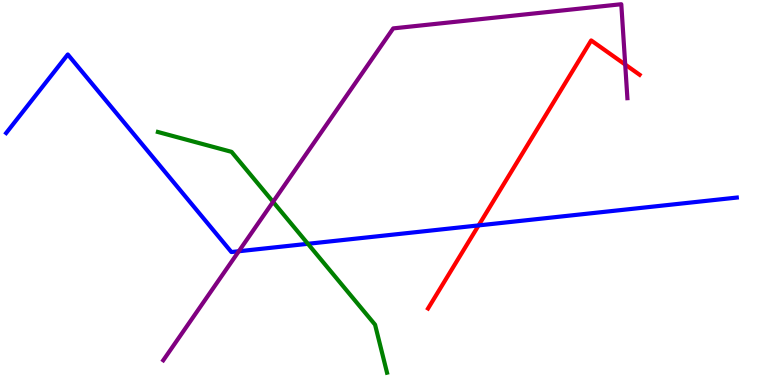[{'lines': ['blue', 'red'], 'intersections': [{'x': 6.18, 'y': 4.15}]}, {'lines': ['green', 'red'], 'intersections': []}, {'lines': ['purple', 'red'], 'intersections': [{'x': 8.07, 'y': 8.32}]}, {'lines': ['blue', 'green'], 'intersections': [{'x': 3.97, 'y': 3.67}]}, {'lines': ['blue', 'purple'], 'intersections': [{'x': 3.08, 'y': 3.47}]}, {'lines': ['green', 'purple'], 'intersections': [{'x': 3.52, 'y': 4.76}]}]